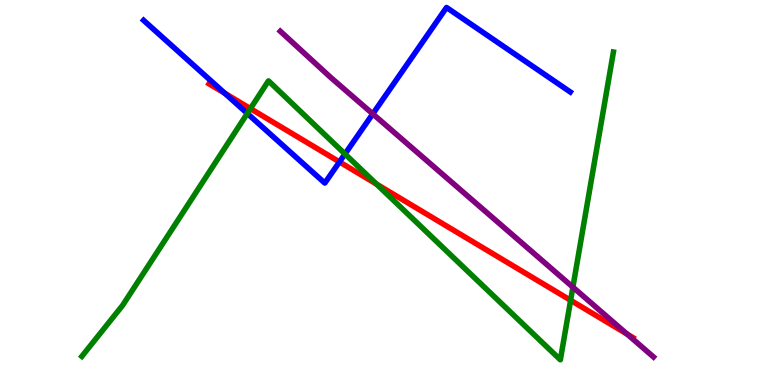[{'lines': ['blue', 'red'], 'intersections': [{'x': 2.9, 'y': 7.58}, {'x': 4.38, 'y': 5.79}]}, {'lines': ['green', 'red'], 'intersections': [{'x': 3.23, 'y': 7.18}, {'x': 4.86, 'y': 5.22}, {'x': 7.36, 'y': 2.2}]}, {'lines': ['purple', 'red'], 'intersections': [{'x': 8.09, 'y': 1.32}]}, {'lines': ['blue', 'green'], 'intersections': [{'x': 3.19, 'y': 7.05}, {'x': 4.45, 'y': 6.0}]}, {'lines': ['blue', 'purple'], 'intersections': [{'x': 4.81, 'y': 7.04}]}, {'lines': ['green', 'purple'], 'intersections': [{'x': 7.39, 'y': 2.54}]}]